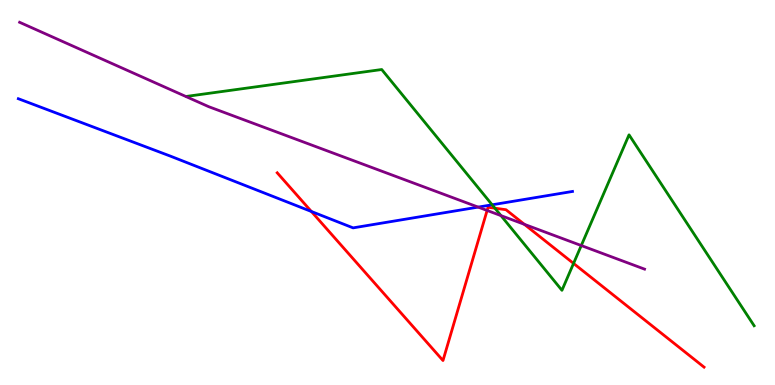[{'lines': ['blue', 'red'], 'intersections': [{'x': 4.02, 'y': 4.51}]}, {'lines': ['green', 'red'], 'intersections': [{'x': 6.39, 'y': 4.59}, {'x': 7.4, 'y': 3.16}]}, {'lines': ['purple', 'red'], 'intersections': [{'x': 6.29, 'y': 4.53}, {'x': 6.77, 'y': 4.17}]}, {'lines': ['blue', 'green'], 'intersections': [{'x': 6.35, 'y': 4.68}]}, {'lines': ['blue', 'purple'], 'intersections': [{'x': 6.17, 'y': 4.62}]}, {'lines': ['green', 'purple'], 'intersections': [{'x': 6.46, 'y': 4.4}, {'x': 7.5, 'y': 3.62}]}]